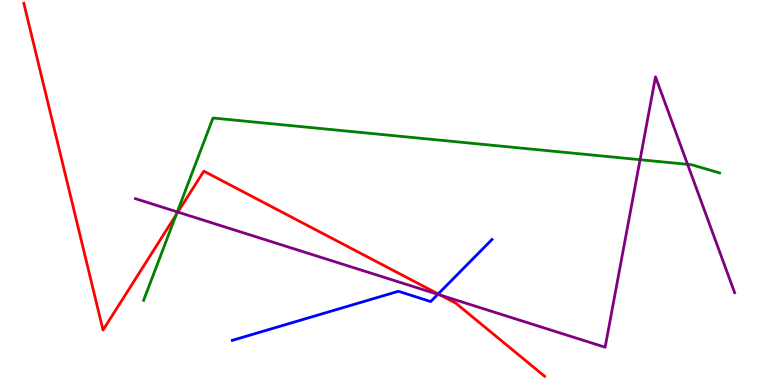[{'lines': ['blue', 'red'], 'intersections': [{'x': 5.65, 'y': 2.36}]}, {'lines': ['green', 'red'], 'intersections': [{'x': 2.27, 'y': 4.42}]}, {'lines': ['purple', 'red'], 'intersections': [{'x': 2.3, 'y': 4.49}, {'x': 5.68, 'y': 2.33}]}, {'lines': ['blue', 'green'], 'intersections': []}, {'lines': ['blue', 'purple'], 'intersections': [{'x': 5.65, 'y': 2.36}]}, {'lines': ['green', 'purple'], 'intersections': [{'x': 2.29, 'y': 4.5}, {'x': 8.26, 'y': 5.85}, {'x': 8.87, 'y': 5.73}]}]